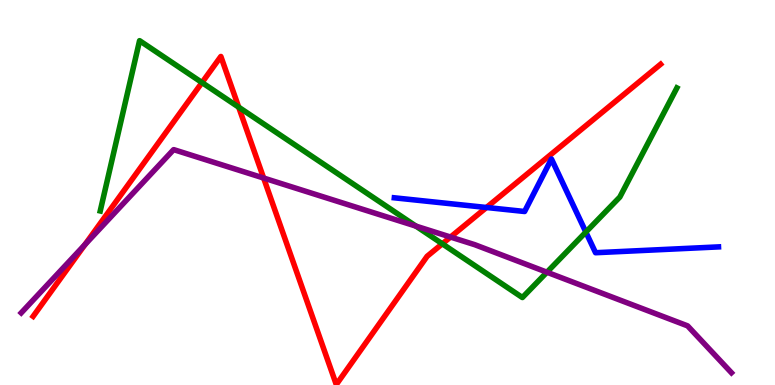[{'lines': ['blue', 'red'], 'intersections': [{'x': 6.28, 'y': 4.61}]}, {'lines': ['green', 'red'], 'intersections': [{'x': 2.61, 'y': 7.86}, {'x': 3.08, 'y': 7.22}, {'x': 5.71, 'y': 3.67}]}, {'lines': ['purple', 'red'], 'intersections': [{'x': 1.1, 'y': 3.65}, {'x': 3.4, 'y': 5.38}, {'x': 5.81, 'y': 3.84}]}, {'lines': ['blue', 'green'], 'intersections': [{'x': 7.56, 'y': 3.97}]}, {'lines': ['blue', 'purple'], 'intersections': []}, {'lines': ['green', 'purple'], 'intersections': [{'x': 5.37, 'y': 4.13}, {'x': 7.06, 'y': 2.93}]}]